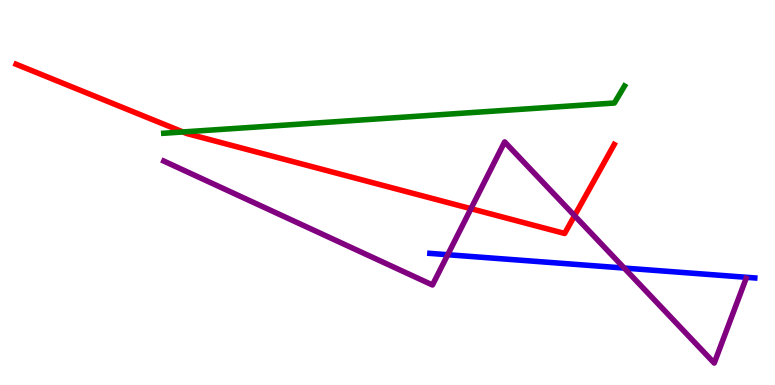[{'lines': ['blue', 'red'], 'intersections': []}, {'lines': ['green', 'red'], 'intersections': [{'x': 2.36, 'y': 6.57}]}, {'lines': ['purple', 'red'], 'intersections': [{'x': 6.08, 'y': 4.58}, {'x': 7.41, 'y': 4.4}]}, {'lines': ['blue', 'green'], 'intersections': []}, {'lines': ['blue', 'purple'], 'intersections': [{'x': 5.78, 'y': 3.38}, {'x': 8.05, 'y': 3.04}]}, {'lines': ['green', 'purple'], 'intersections': []}]